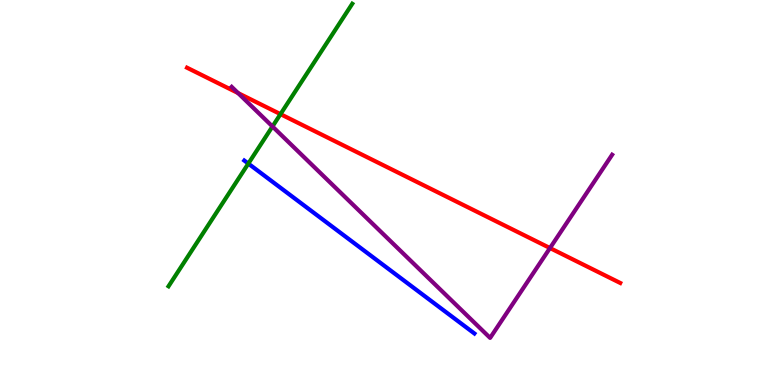[{'lines': ['blue', 'red'], 'intersections': []}, {'lines': ['green', 'red'], 'intersections': [{'x': 3.62, 'y': 7.04}]}, {'lines': ['purple', 'red'], 'intersections': [{'x': 3.07, 'y': 7.58}, {'x': 7.1, 'y': 3.56}]}, {'lines': ['blue', 'green'], 'intersections': [{'x': 3.2, 'y': 5.75}]}, {'lines': ['blue', 'purple'], 'intersections': []}, {'lines': ['green', 'purple'], 'intersections': [{'x': 3.52, 'y': 6.71}]}]